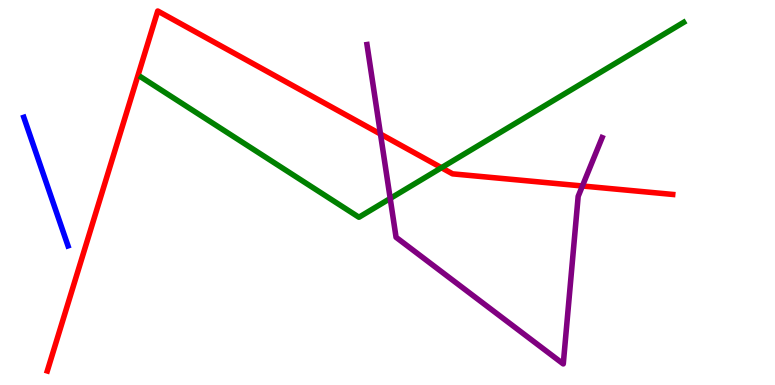[{'lines': ['blue', 'red'], 'intersections': []}, {'lines': ['green', 'red'], 'intersections': [{'x': 5.7, 'y': 5.64}]}, {'lines': ['purple', 'red'], 'intersections': [{'x': 4.91, 'y': 6.52}, {'x': 7.51, 'y': 5.17}]}, {'lines': ['blue', 'green'], 'intersections': []}, {'lines': ['blue', 'purple'], 'intersections': []}, {'lines': ['green', 'purple'], 'intersections': [{'x': 5.03, 'y': 4.84}]}]